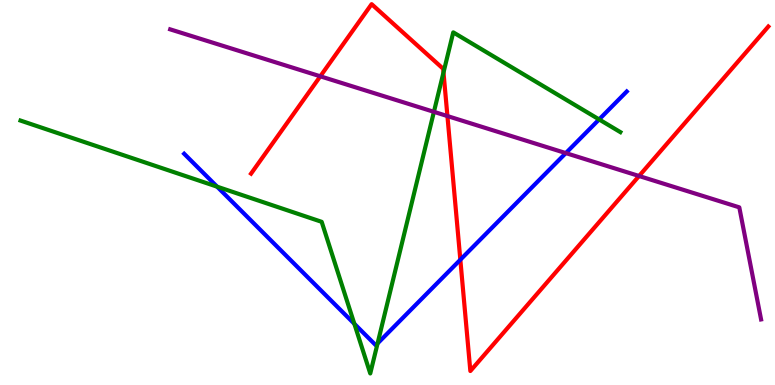[{'lines': ['blue', 'red'], 'intersections': [{'x': 5.94, 'y': 3.25}]}, {'lines': ['green', 'red'], 'intersections': [{'x': 5.72, 'y': 8.12}]}, {'lines': ['purple', 'red'], 'intersections': [{'x': 4.13, 'y': 8.02}, {'x': 5.77, 'y': 6.99}, {'x': 8.25, 'y': 5.43}]}, {'lines': ['blue', 'green'], 'intersections': [{'x': 2.8, 'y': 5.15}, {'x': 4.57, 'y': 1.59}, {'x': 4.87, 'y': 1.08}, {'x': 7.73, 'y': 6.9}]}, {'lines': ['blue', 'purple'], 'intersections': [{'x': 7.3, 'y': 6.02}]}, {'lines': ['green', 'purple'], 'intersections': [{'x': 5.6, 'y': 7.1}]}]